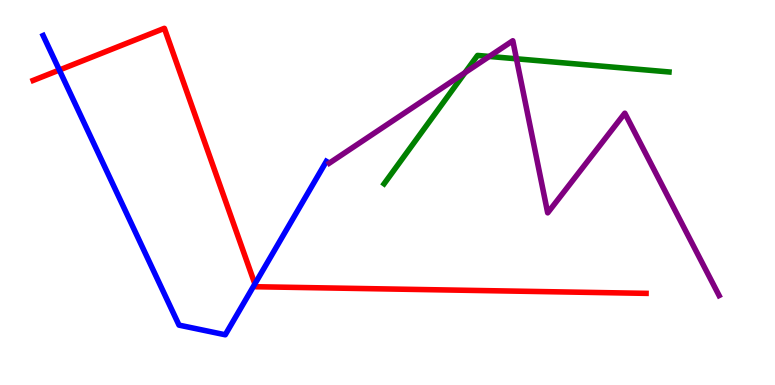[{'lines': ['blue', 'red'], 'intersections': [{'x': 0.765, 'y': 8.18}, {'x': 3.29, 'y': 2.62}]}, {'lines': ['green', 'red'], 'intersections': []}, {'lines': ['purple', 'red'], 'intersections': []}, {'lines': ['blue', 'green'], 'intersections': []}, {'lines': ['blue', 'purple'], 'intersections': []}, {'lines': ['green', 'purple'], 'intersections': [{'x': 6.0, 'y': 8.11}, {'x': 6.31, 'y': 8.53}, {'x': 6.66, 'y': 8.47}]}]